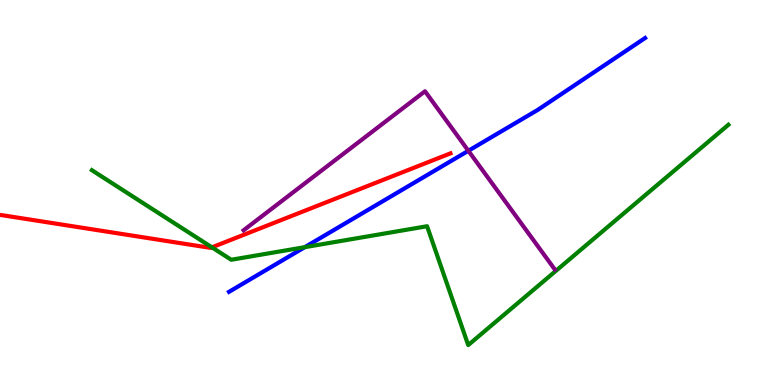[{'lines': ['blue', 'red'], 'intersections': []}, {'lines': ['green', 'red'], 'intersections': [{'x': 2.73, 'y': 3.58}]}, {'lines': ['purple', 'red'], 'intersections': []}, {'lines': ['blue', 'green'], 'intersections': [{'x': 3.93, 'y': 3.58}]}, {'lines': ['blue', 'purple'], 'intersections': [{'x': 6.04, 'y': 6.08}]}, {'lines': ['green', 'purple'], 'intersections': []}]